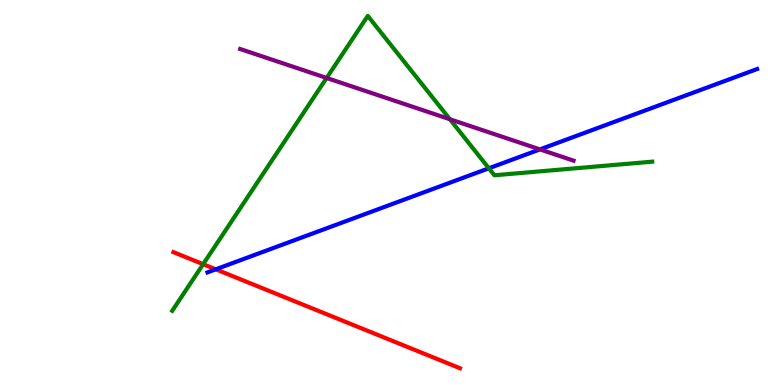[{'lines': ['blue', 'red'], 'intersections': [{'x': 2.78, 'y': 3.0}]}, {'lines': ['green', 'red'], 'intersections': [{'x': 2.62, 'y': 3.14}]}, {'lines': ['purple', 'red'], 'intersections': []}, {'lines': ['blue', 'green'], 'intersections': [{'x': 6.31, 'y': 5.63}]}, {'lines': ['blue', 'purple'], 'intersections': [{'x': 6.97, 'y': 6.12}]}, {'lines': ['green', 'purple'], 'intersections': [{'x': 4.21, 'y': 7.97}, {'x': 5.8, 'y': 6.9}]}]